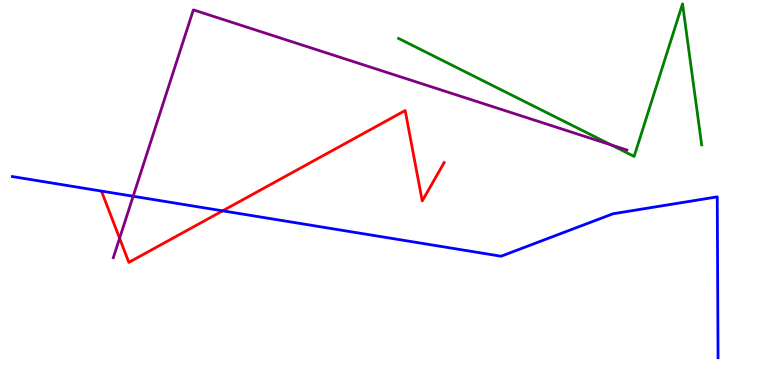[{'lines': ['blue', 'red'], 'intersections': [{'x': 2.87, 'y': 4.52}]}, {'lines': ['green', 'red'], 'intersections': []}, {'lines': ['purple', 'red'], 'intersections': [{'x': 1.54, 'y': 3.81}]}, {'lines': ['blue', 'green'], 'intersections': []}, {'lines': ['blue', 'purple'], 'intersections': [{'x': 1.72, 'y': 4.9}]}, {'lines': ['green', 'purple'], 'intersections': [{'x': 7.89, 'y': 6.23}]}]